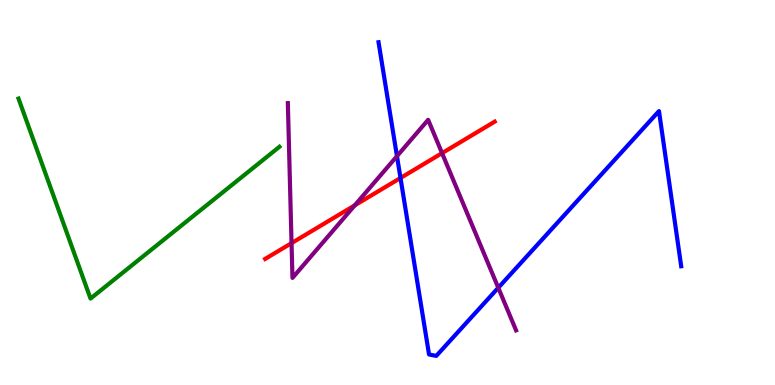[{'lines': ['blue', 'red'], 'intersections': [{'x': 5.17, 'y': 5.38}]}, {'lines': ['green', 'red'], 'intersections': []}, {'lines': ['purple', 'red'], 'intersections': [{'x': 3.76, 'y': 3.68}, {'x': 4.58, 'y': 4.67}, {'x': 5.7, 'y': 6.02}]}, {'lines': ['blue', 'green'], 'intersections': []}, {'lines': ['blue', 'purple'], 'intersections': [{'x': 5.12, 'y': 5.94}, {'x': 6.43, 'y': 2.53}]}, {'lines': ['green', 'purple'], 'intersections': []}]